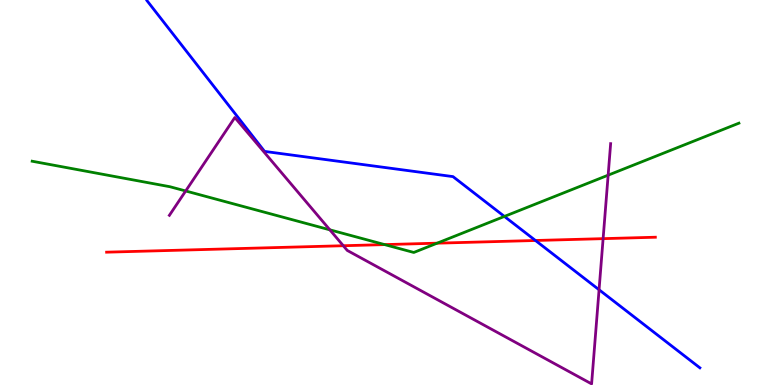[{'lines': ['blue', 'red'], 'intersections': [{'x': 6.91, 'y': 3.75}]}, {'lines': ['green', 'red'], 'intersections': [{'x': 4.96, 'y': 3.65}, {'x': 5.64, 'y': 3.68}]}, {'lines': ['purple', 'red'], 'intersections': [{'x': 4.43, 'y': 3.62}, {'x': 7.78, 'y': 3.8}]}, {'lines': ['blue', 'green'], 'intersections': [{'x': 6.51, 'y': 4.38}]}, {'lines': ['blue', 'purple'], 'intersections': [{'x': 7.73, 'y': 2.47}]}, {'lines': ['green', 'purple'], 'intersections': [{'x': 2.4, 'y': 5.04}, {'x': 4.26, 'y': 4.03}, {'x': 7.85, 'y': 5.45}]}]